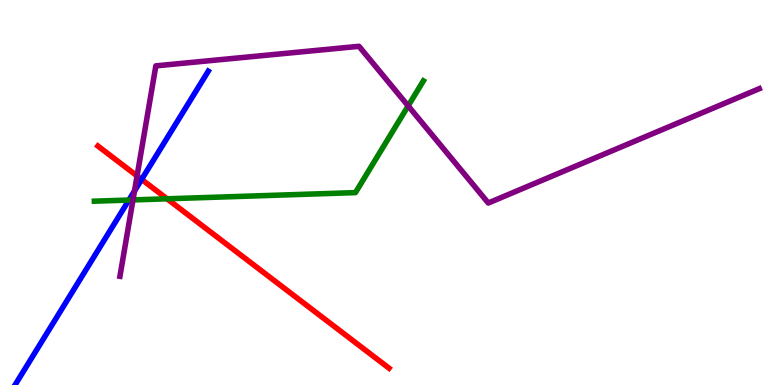[{'lines': ['blue', 'red'], 'intersections': [{'x': 1.83, 'y': 5.34}]}, {'lines': ['green', 'red'], 'intersections': [{'x': 2.16, 'y': 4.84}]}, {'lines': ['purple', 'red'], 'intersections': [{'x': 1.77, 'y': 5.43}]}, {'lines': ['blue', 'green'], 'intersections': [{'x': 1.66, 'y': 4.8}]}, {'lines': ['blue', 'purple'], 'intersections': [{'x': 1.74, 'y': 5.04}]}, {'lines': ['green', 'purple'], 'intersections': [{'x': 1.72, 'y': 4.81}, {'x': 5.27, 'y': 7.25}]}]